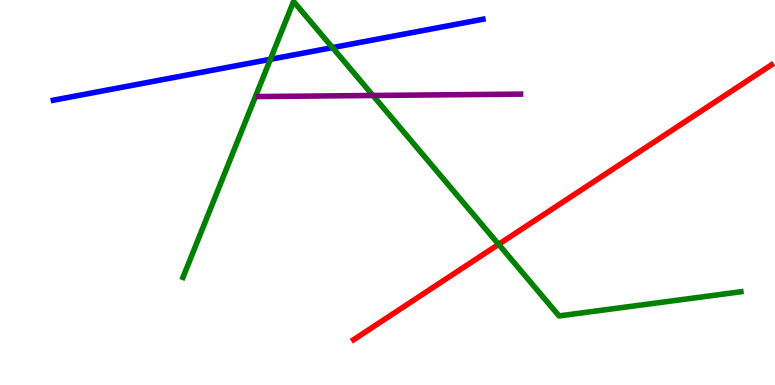[{'lines': ['blue', 'red'], 'intersections': []}, {'lines': ['green', 'red'], 'intersections': [{'x': 6.43, 'y': 3.65}]}, {'lines': ['purple', 'red'], 'intersections': []}, {'lines': ['blue', 'green'], 'intersections': [{'x': 3.49, 'y': 8.46}, {'x': 4.29, 'y': 8.76}]}, {'lines': ['blue', 'purple'], 'intersections': []}, {'lines': ['green', 'purple'], 'intersections': [{'x': 4.81, 'y': 7.52}]}]